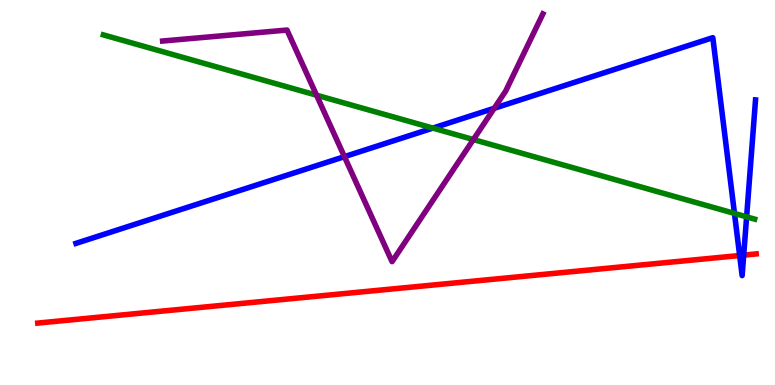[{'lines': ['blue', 'red'], 'intersections': [{'x': 9.54, 'y': 3.36}, {'x': 9.6, 'y': 3.37}]}, {'lines': ['green', 'red'], 'intersections': []}, {'lines': ['purple', 'red'], 'intersections': []}, {'lines': ['blue', 'green'], 'intersections': [{'x': 5.59, 'y': 6.67}, {'x': 9.48, 'y': 4.46}, {'x': 9.63, 'y': 4.37}]}, {'lines': ['blue', 'purple'], 'intersections': [{'x': 4.44, 'y': 5.93}, {'x': 6.38, 'y': 7.19}]}, {'lines': ['green', 'purple'], 'intersections': [{'x': 4.08, 'y': 7.53}, {'x': 6.11, 'y': 6.38}]}]